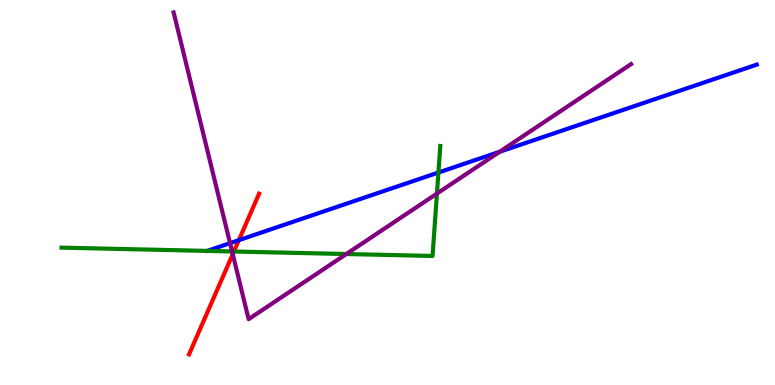[{'lines': ['blue', 'red'], 'intersections': [{'x': 3.08, 'y': 3.76}]}, {'lines': ['green', 'red'], 'intersections': [{'x': 3.02, 'y': 3.47}]}, {'lines': ['purple', 'red'], 'intersections': [{'x': 3.0, 'y': 3.4}]}, {'lines': ['blue', 'green'], 'intersections': [{'x': 5.66, 'y': 5.52}]}, {'lines': ['blue', 'purple'], 'intersections': [{'x': 2.97, 'y': 3.68}, {'x': 6.45, 'y': 6.06}]}, {'lines': ['green', 'purple'], 'intersections': [{'x': 2.99, 'y': 3.47}, {'x': 4.47, 'y': 3.4}, {'x': 5.64, 'y': 4.97}]}]